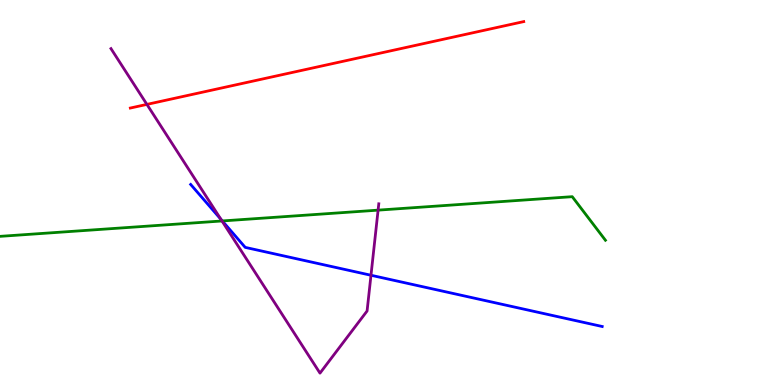[{'lines': ['blue', 'red'], 'intersections': []}, {'lines': ['green', 'red'], 'intersections': []}, {'lines': ['purple', 'red'], 'intersections': [{'x': 1.9, 'y': 7.29}]}, {'lines': ['blue', 'green'], 'intersections': [{'x': 2.87, 'y': 4.26}]}, {'lines': ['blue', 'purple'], 'intersections': [{'x': 2.85, 'y': 4.3}, {'x': 4.79, 'y': 2.85}]}, {'lines': ['green', 'purple'], 'intersections': [{'x': 2.86, 'y': 4.26}, {'x': 4.88, 'y': 4.54}]}]